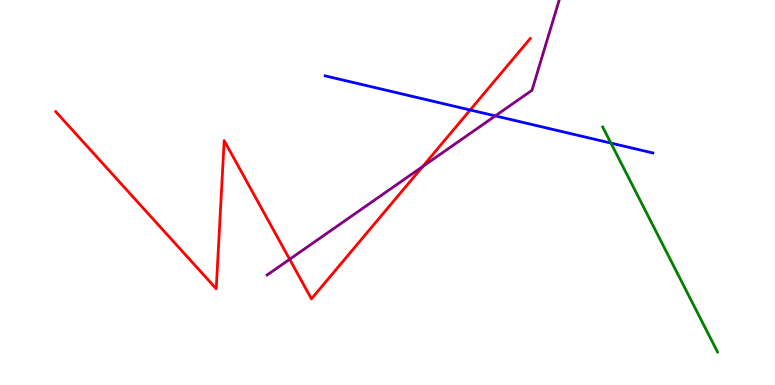[{'lines': ['blue', 'red'], 'intersections': [{'x': 6.07, 'y': 7.14}]}, {'lines': ['green', 'red'], 'intersections': []}, {'lines': ['purple', 'red'], 'intersections': [{'x': 3.74, 'y': 3.27}, {'x': 5.45, 'y': 5.67}]}, {'lines': ['blue', 'green'], 'intersections': [{'x': 7.88, 'y': 6.28}]}, {'lines': ['blue', 'purple'], 'intersections': [{'x': 6.39, 'y': 6.99}]}, {'lines': ['green', 'purple'], 'intersections': []}]